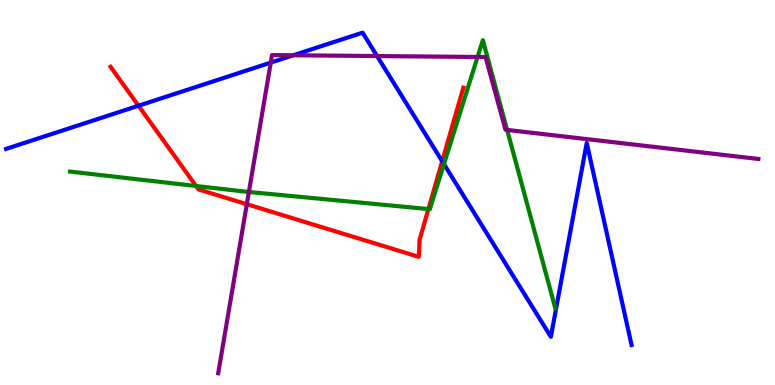[{'lines': ['blue', 'red'], 'intersections': [{'x': 1.79, 'y': 7.25}, {'x': 5.71, 'y': 5.81}]}, {'lines': ['green', 'red'], 'intersections': [{'x': 2.53, 'y': 5.17}, {'x': 5.53, 'y': 4.57}]}, {'lines': ['purple', 'red'], 'intersections': [{'x': 3.18, 'y': 4.7}]}, {'lines': ['blue', 'green'], 'intersections': [{'x': 5.73, 'y': 5.74}]}, {'lines': ['blue', 'purple'], 'intersections': [{'x': 3.49, 'y': 8.37}, {'x': 3.78, 'y': 8.56}, {'x': 4.87, 'y': 8.54}]}, {'lines': ['green', 'purple'], 'intersections': [{'x': 3.21, 'y': 5.01}, {'x': 6.16, 'y': 8.52}, {'x': 6.54, 'y': 6.63}]}]